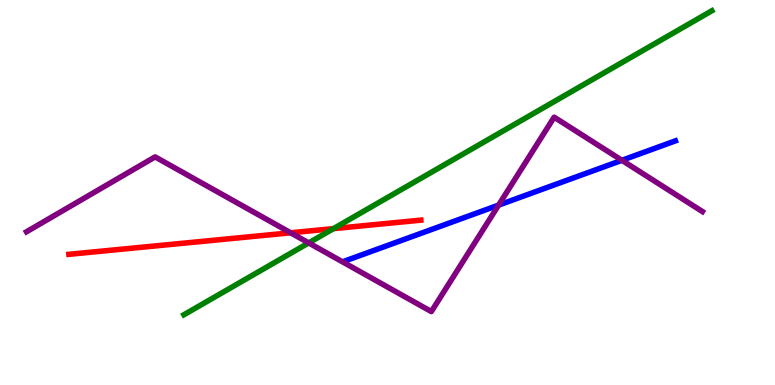[{'lines': ['blue', 'red'], 'intersections': []}, {'lines': ['green', 'red'], 'intersections': [{'x': 4.3, 'y': 4.06}]}, {'lines': ['purple', 'red'], 'intersections': [{'x': 3.75, 'y': 3.95}]}, {'lines': ['blue', 'green'], 'intersections': []}, {'lines': ['blue', 'purple'], 'intersections': [{'x': 6.43, 'y': 4.67}, {'x': 8.02, 'y': 5.84}]}, {'lines': ['green', 'purple'], 'intersections': [{'x': 3.98, 'y': 3.69}]}]